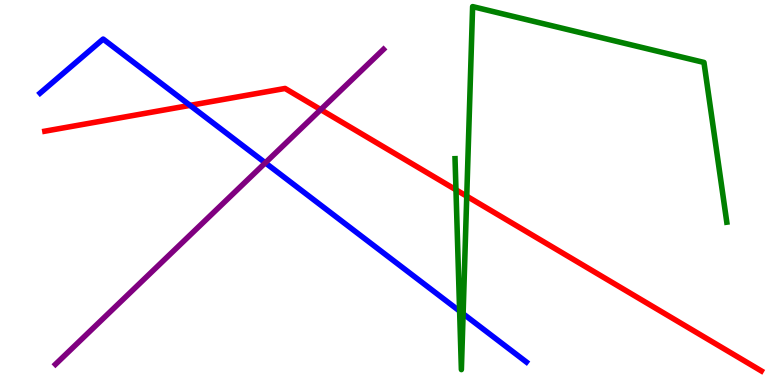[{'lines': ['blue', 'red'], 'intersections': [{'x': 2.45, 'y': 7.26}]}, {'lines': ['green', 'red'], 'intersections': [{'x': 5.88, 'y': 5.07}, {'x': 6.02, 'y': 4.9}]}, {'lines': ['purple', 'red'], 'intersections': [{'x': 4.14, 'y': 7.15}]}, {'lines': ['blue', 'green'], 'intersections': [{'x': 5.93, 'y': 1.92}, {'x': 5.98, 'y': 1.85}]}, {'lines': ['blue', 'purple'], 'intersections': [{'x': 3.42, 'y': 5.77}]}, {'lines': ['green', 'purple'], 'intersections': []}]